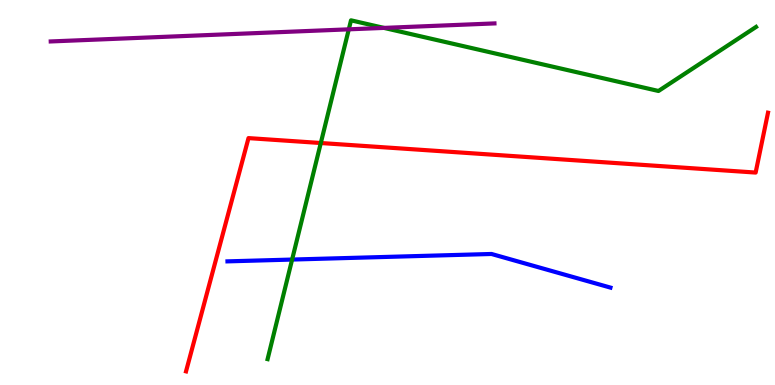[{'lines': ['blue', 'red'], 'intersections': []}, {'lines': ['green', 'red'], 'intersections': [{'x': 4.14, 'y': 6.29}]}, {'lines': ['purple', 'red'], 'intersections': []}, {'lines': ['blue', 'green'], 'intersections': [{'x': 3.77, 'y': 3.26}]}, {'lines': ['blue', 'purple'], 'intersections': []}, {'lines': ['green', 'purple'], 'intersections': [{'x': 4.5, 'y': 9.24}, {'x': 4.95, 'y': 9.28}]}]